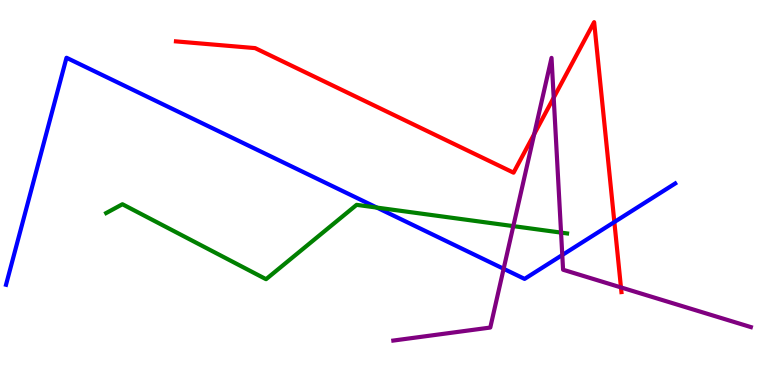[{'lines': ['blue', 'red'], 'intersections': [{'x': 7.93, 'y': 4.23}]}, {'lines': ['green', 'red'], 'intersections': []}, {'lines': ['purple', 'red'], 'intersections': [{'x': 6.89, 'y': 6.52}, {'x': 7.14, 'y': 7.46}, {'x': 8.01, 'y': 2.53}]}, {'lines': ['blue', 'green'], 'intersections': [{'x': 4.86, 'y': 4.61}]}, {'lines': ['blue', 'purple'], 'intersections': [{'x': 6.5, 'y': 3.02}, {'x': 7.26, 'y': 3.38}]}, {'lines': ['green', 'purple'], 'intersections': [{'x': 6.62, 'y': 4.13}, {'x': 7.24, 'y': 3.96}]}]